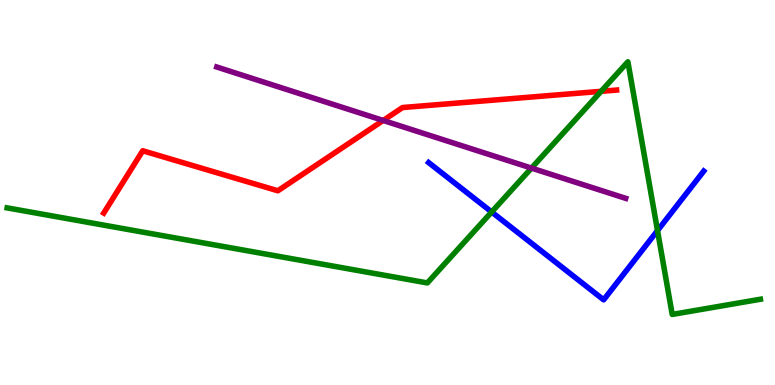[{'lines': ['blue', 'red'], 'intersections': []}, {'lines': ['green', 'red'], 'intersections': [{'x': 7.76, 'y': 7.63}]}, {'lines': ['purple', 'red'], 'intersections': [{'x': 4.94, 'y': 6.87}]}, {'lines': ['blue', 'green'], 'intersections': [{'x': 6.34, 'y': 4.49}, {'x': 8.48, 'y': 4.01}]}, {'lines': ['blue', 'purple'], 'intersections': []}, {'lines': ['green', 'purple'], 'intersections': [{'x': 6.86, 'y': 5.63}]}]